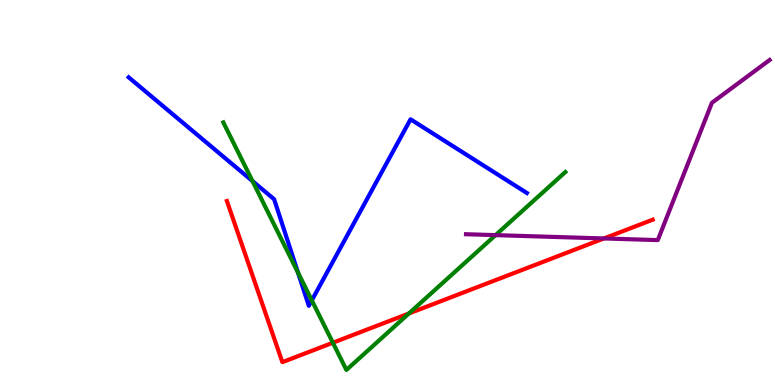[{'lines': ['blue', 'red'], 'intersections': []}, {'lines': ['green', 'red'], 'intersections': [{'x': 4.3, 'y': 1.1}, {'x': 5.28, 'y': 1.86}]}, {'lines': ['purple', 'red'], 'intersections': [{'x': 7.79, 'y': 3.81}]}, {'lines': ['blue', 'green'], 'intersections': [{'x': 3.26, 'y': 5.3}, {'x': 3.85, 'y': 2.92}, {'x': 4.02, 'y': 2.2}]}, {'lines': ['blue', 'purple'], 'intersections': []}, {'lines': ['green', 'purple'], 'intersections': [{'x': 6.39, 'y': 3.89}]}]